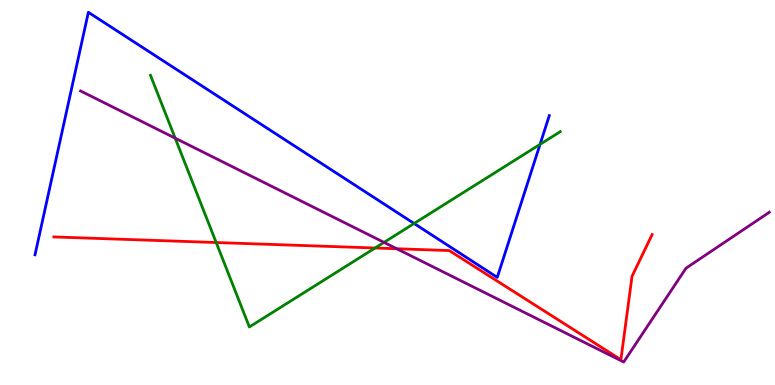[{'lines': ['blue', 'red'], 'intersections': []}, {'lines': ['green', 'red'], 'intersections': [{'x': 2.79, 'y': 3.7}, {'x': 4.84, 'y': 3.56}]}, {'lines': ['purple', 'red'], 'intersections': [{'x': 5.12, 'y': 3.54}]}, {'lines': ['blue', 'green'], 'intersections': [{'x': 5.34, 'y': 4.2}, {'x': 6.97, 'y': 6.25}]}, {'lines': ['blue', 'purple'], 'intersections': []}, {'lines': ['green', 'purple'], 'intersections': [{'x': 2.26, 'y': 6.41}, {'x': 4.96, 'y': 3.7}]}]